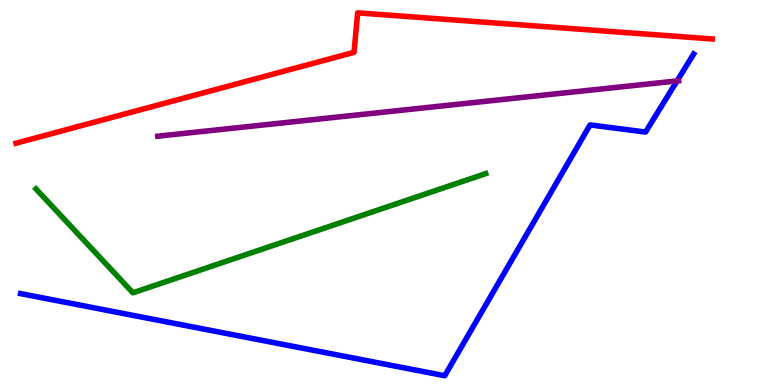[{'lines': ['blue', 'red'], 'intersections': []}, {'lines': ['green', 'red'], 'intersections': []}, {'lines': ['purple', 'red'], 'intersections': []}, {'lines': ['blue', 'green'], 'intersections': []}, {'lines': ['blue', 'purple'], 'intersections': [{'x': 8.74, 'y': 7.9}]}, {'lines': ['green', 'purple'], 'intersections': []}]